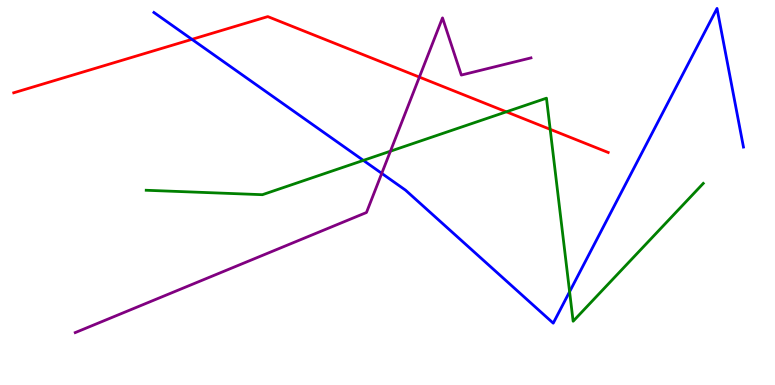[{'lines': ['blue', 'red'], 'intersections': [{'x': 2.48, 'y': 8.98}]}, {'lines': ['green', 'red'], 'intersections': [{'x': 6.53, 'y': 7.1}, {'x': 7.1, 'y': 6.64}]}, {'lines': ['purple', 'red'], 'intersections': [{'x': 5.41, 'y': 8.0}]}, {'lines': ['blue', 'green'], 'intersections': [{'x': 4.69, 'y': 5.83}, {'x': 7.35, 'y': 2.42}]}, {'lines': ['blue', 'purple'], 'intersections': [{'x': 4.93, 'y': 5.5}]}, {'lines': ['green', 'purple'], 'intersections': [{'x': 5.04, 'y': 6.07}]}]